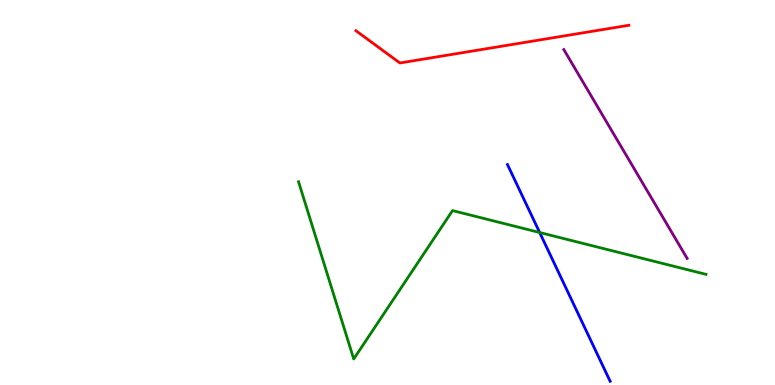[{'lines': ['blue', 'red'], 'intersections': []}, {'lines': ['green', 'red'], 'intersections': []}, {'lines': ['purple', 'red'], 'intersections': []}, {'lines': ['blue', 'green'], 'intersections': [{'x': 6.96, 'y': 3.96}]}, {'lines': ['blue', 'purple'], 'intersections': []}, {'lines': ['green', 'purple'], 'intersections': []}]